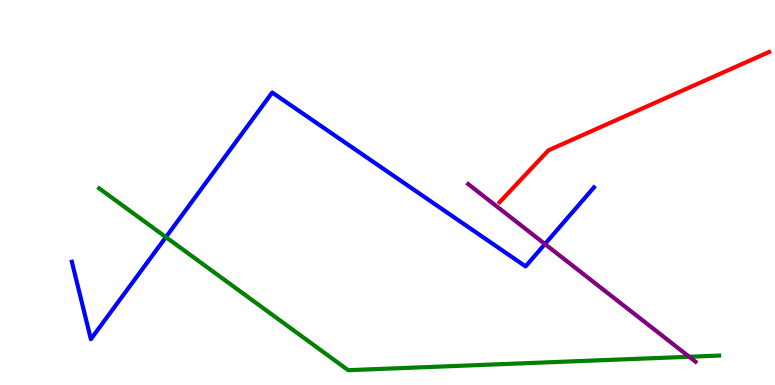[{'lines': ['blue', 'red'], 'intersections': []}, {'lines': ['green', 'red'], 'intersections': []}, {'lines': ['purple', 'red'], 'intersections': []}, {'lines': ['blue', 'green'], 'intersections': [{'x': 2.14, 'y': 3.84}]}, {'lines': ['blue', 'purple'], 'intersections': [{'x': 7.03, 'y': 3.66}]}, {'lines': ['green', 'purple'], 'intersections': [{'x': 8.89, 'y': 0.734}]}]